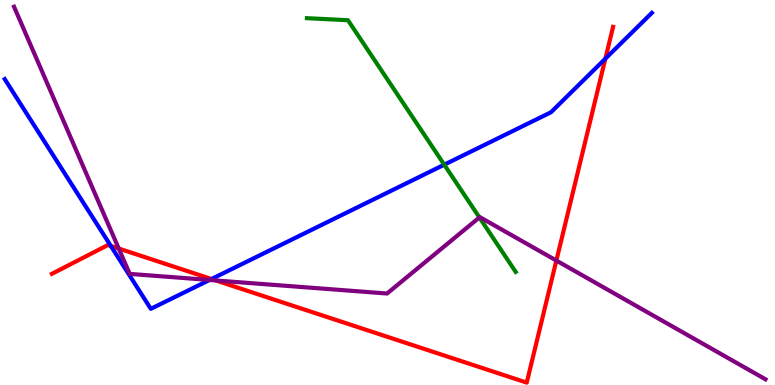[{'lines': ['blue', 'red'], 'intersections': [{'x': 1.43, 'y': 3.61}, {'x': 2.73, 'y': 2.75}, {'x': 7.81, 'y': 8.48}]}, {'lines': ['green', 'red'], 'intersections': []}, {'lines': ['purple', 'red'], 'intersections': [{'x': 1.53, 'y': 3.54}, {'x': 2.79, 'y': 2.72}, {'x': 7.18, 'y': 3.23}]}, {'lines': ['blue', 'green'], 'intersections': [{'x': 5.73, 'y': 5.72}]}, {'lines': ['blue', 'purple'], 'intersections': [{'x': 2.7, 'y': 2.73}]}, {'lines': ['green', 'purple'], 'intersections': [{'x': 6.19, 'y': 4.35}]}]